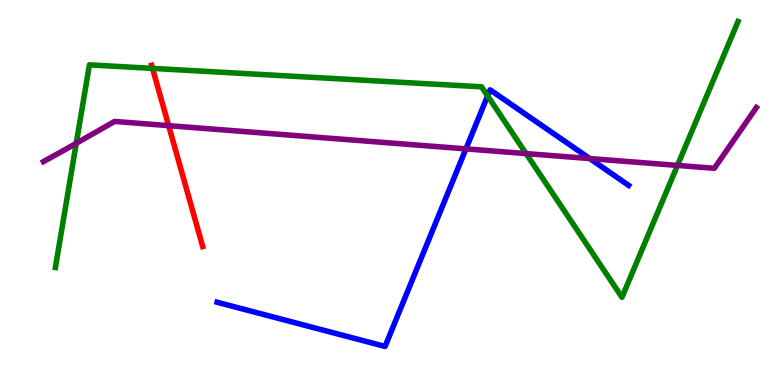[{'lines': ['blue', 'red'], 'intersections': []}, {'lines': ['green', 'red'], 'intersections': [{'x': 1.97, 'y': 8.22}]}, {'lines': ['purple', 'red'], 'intersections': [{'x': 2.18, 'y': 6.74}]}, {'lines': ['blue', 'green'], 'intersections': [{'x': 6.29, 'y': 7.51}]}, {'lines': ['blue', 'purple'], 'intersections': [{'x': 6.01, 'y': 6.13}, {'x': 7.61, 'y': 5.88}]}, {'lines': ['green', 'purple'], 'intersections': [{'x': 0.984, 'y': 6.28}, {'x': 6.79, 'y': 6.01}, {'x': 8.74, 'y': 5.7}]}]